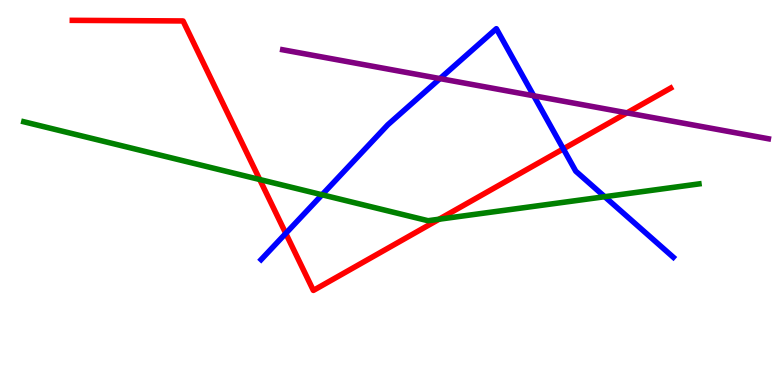[{'lines': ['blue', 'red'], 'intersections': [{'x': 3.69, 'y': 3.94}, {'x': 7.27, 'y': 6.13}]}, {'lines': ['green', 'red'], 'intersections': [{'x': 3.35, 'y': 5.34}, {'x': 5.67, 'y': 4.31}]}, {'lines': ['purple', 'red'], 'intersections': [{'x': 8.09, 'y': 7.07}]}, {'lines': ['blue', 'green'], 'intersections': [{'x': 4.16, 'y': 4.94}, {'x': 7.8, 'y': 4.89}]}, {'lines': ['blue', 'purple'], 'intersections': [{'x': 5.68, 'y': 7.96}, {'x': 6.89, 'y': 7.51}]}, {'lines': ['green', 'purple'], 'intersections': []}]